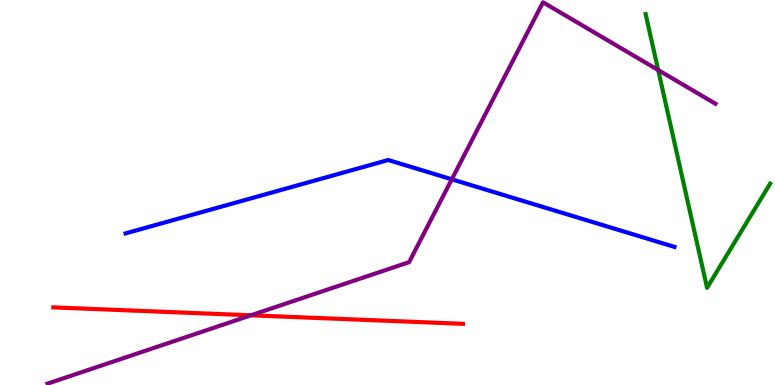[{'lines': ['blue', 'red'], 'intersections': []}, {'lines': ['green', 'red'], 'intersections': []}, {'lines': ['purple', 'red'], 'intersections': [{'x': 3.24, 'y': 1.81}]}, {'lines': ['blue', 'green'], 'intersections': []}, {'lines': ['blue', 'purple'], 'intersections': [{'x': 5.83, 'y': 5.34}]}, {'lines': ['green', 'purple'], 'intersections': [{'x': 8.49, 'y': 8.18}]}]